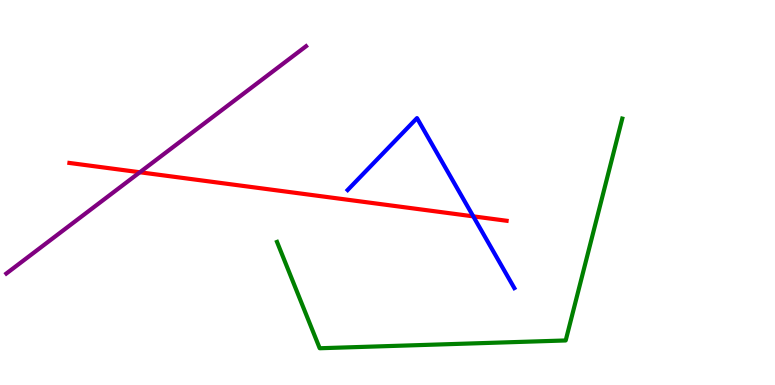[{'lines': ['blue', 'red'], 'intersections': [{'x': 6.11, 'y': 4.38}]}, {'lines': ['green', 'red'], 'intersections': []}, {'lines': ['purple', 'red'], 'intersections': [{'x': 1.8, 'y': 5.53}]}, {'lines': ['blue', 'green'], 'intersections': []}, {'lines': ['blue', 'purple'], 'intersections': []}, {'lines': ['green', 'purple'], 'intersections': []}]